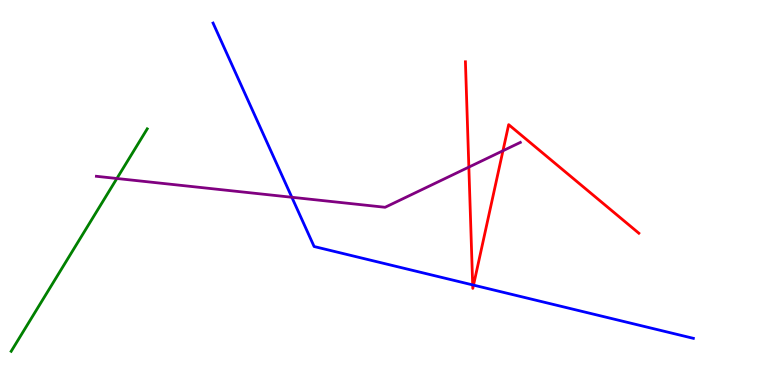[{'lines': ['blue', 'red'], 'intersections': [{'x': 6.1, 'y': 2.6}, {'x': 6.11, 'y': 2.59}]}, {'lines': ['green', 'red'], 'intersections': []}, {'lines': ['purple', 'red'], 'intersections': [{'x': 6.05, 'y': 5.66}, {'x': 6.49, 'y': 6.08}]}, {'lines': ['blue', 'green'], 'intersections': []}, {'lines': ['blue', 'purple'], 'intersections': [{'x': 3.77, 'y': 4.88}]}, {'lines': ['green', 'purple'], 'intersections': [{'x': 1.51, 'y': 5.36}]}]